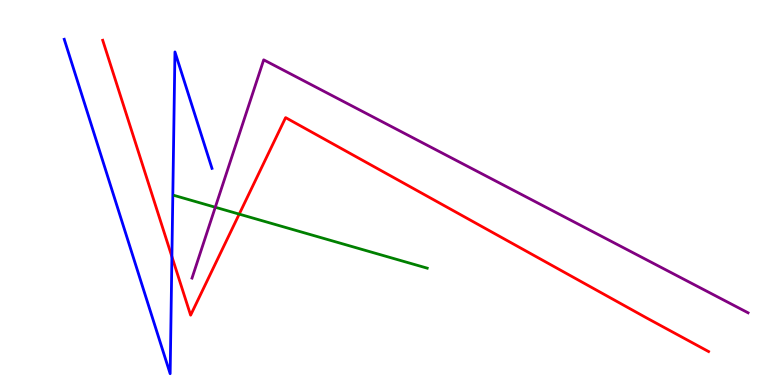[{'lines': ['blue', 'red'], 'intersections': [{'x': 2.22, 'y': 3.33}]}, {'lines': ['green', 'red'], 'intersections': [{'x': 3.09, 'y': 4.44}]}, {'lines': ['purple', 'red'], 'intersections': []}, {'lines': ['blue', 'green'], 'intersections': []}, {'lines': ['blue', 'purple'], 'intersections': []}, {'lines': ['green', 'purple'], 'intersections': [{'x': 2.78, 'y': 4.62}]}]